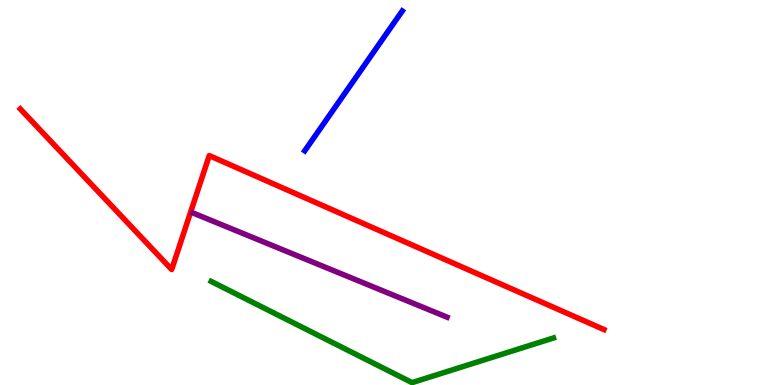[{'lines': ['blue', 'red'], 'intersections': []}, {'lines': ['green', 'red'], 'intersections': []}, {'lines': ['purple', 'red'], 'intersections': []}, {'lines': ['blue', 'green'], 'intersections': []}, {'lines': ['blue', 'purple'], 'intersections': []}, {'lines': ['green', 'purple'], 'intersections': []}]